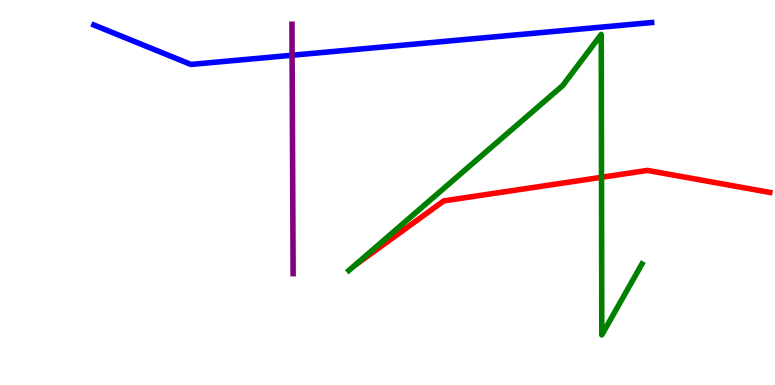[{'lines': ['blue', 'red'], 'intersections': []}, {'lines': ['green', 'red'], 'intersections': [{'x': 7.76, 'y': 5.4}]}, {'lines': ['purple', 'red'], 'intersections': []}, {'lines': ['blue', 'green'], 'intersections': []}, {'lines': ['blue', 'purple'], 'intersections': [{'x': 3.77, 'y': 8.57}]}, {'lines': ['green', 'purple'], 'intersections': []}]